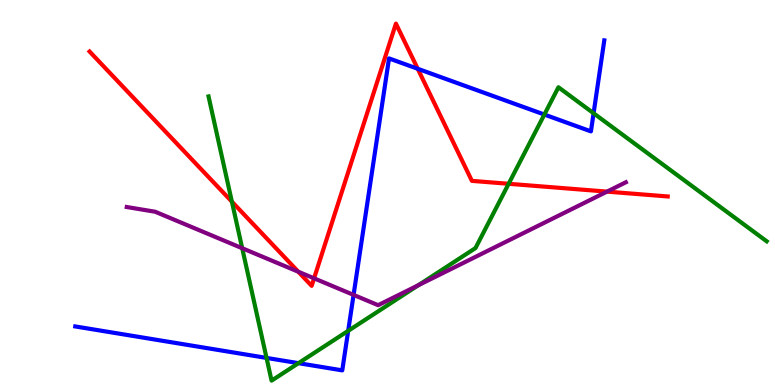[{'lines': ['blue', 'red'], 'intersections': [{'x': 5.39, 'y': 8.21}]}, {'lines': ['green', 'red'], 'intersections': [{'x': 2.99, 'y': 4.76}, {'x': 6.56, 'y': 5.23}]}, {'lines': ['purple', 'red'], 'intersections': [{'x': 3.85, 'y': 2.94}, {'x': 4.05, 'y': 2.77}, {'x': 7.83, 'y': 5.02}]}, {'lines': ['blue', 'green'], 'intersections': [{'x': 3.44, 'y': 0.704}, {'x': 3.85, 'y': 0.567}, {'x': 4.49, 'y': 1.41}, {'x': 7.02, 'y': 7.02}, {'x': 7.66, 'y': 7.06}]}, {'lines': ['blue', 'purple'], 'intersections': [{'x': 4.56, 'y': 2.34}]}, {'lines': ['green', 'purple'], 'intersections': [{'x': 3.13, 'y': 3.55}, {'x': 5.4, 'y': 2.59}]}]